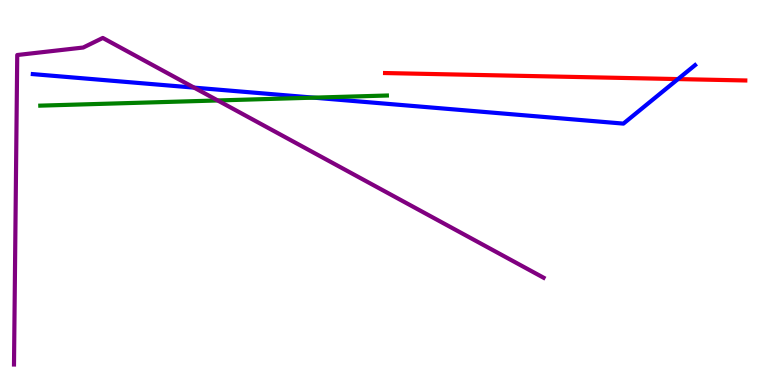[{'lines': ['blue', 'red'], 'intersections': [{'x': 8.75, 'y': 7.95}]}, {'lines': ['green', 'red'], 'intersections': []}, {'lines': ['purple', 'red'], 'intersections': []}, {'lines': ['blue', 'green'], 'intersections': [{'x': 4.05, 'y': 7.46}]}, {'lines': ['blue', 'purple'], 'intersections': [{'x': 2.5, 'y': 7.72}]}, {'lines': ['green', 'purple'], 'intersections': [{'x': 2.81, 'y': 7.39}]}]